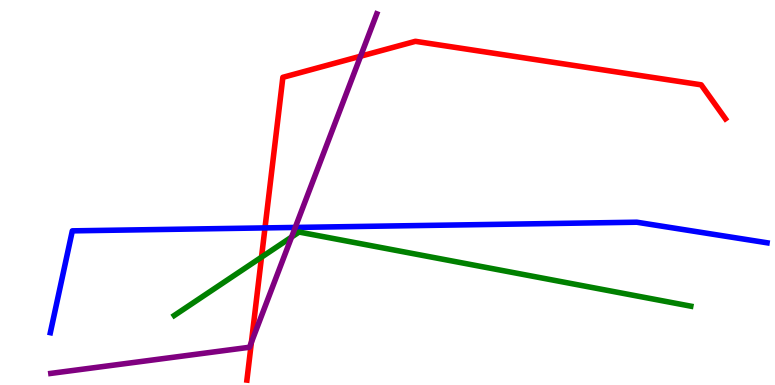[{'lines': ['blue', 'red'], 'intersections': [{'x': 3.42, 'y': 4.08}]}, {'lines': ['green', 'red'], 'intersections': [{'x': 3.37, 'y': 3.32}]}, {'lines': ['purple', 'red'], 'intersections': [{'x': 3.24, 'y': 1.11}, {'x': 4.65, 'y': 8.54}]}, {'lines': ['blue', 'green'], 'intersections': []}, {'lines': ['blue', 'purple'], 'intersections': [{'x': 3.81, 'y': 4.09}]}, {'lines': ['green', 'purple'], 'intersections': [{'x': 3.76, 'y': 3.84}]}]